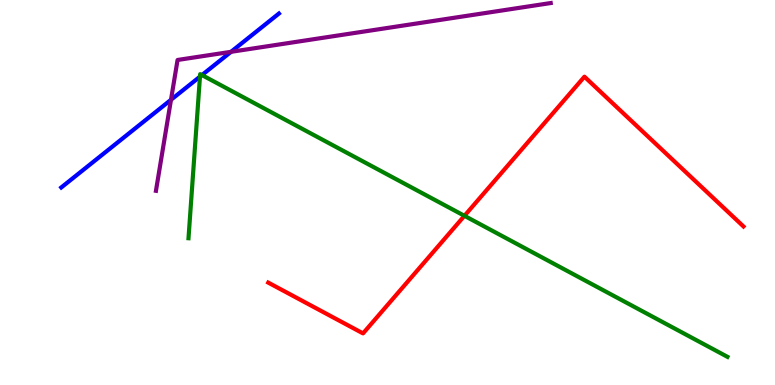[{'lines': ['blue', 'red'], 'intersections': []}, {'lines': ['green', 'red'], 'intersections': [{'x': 5.99, 'y': 4.39}]}, {'lines': ['purple', 'red'], 'intersections': []}, {'lines': ['blue', 'green'], 'intersections': [{'x': 2.58, 'y': 8.01}, {'x': 2.61, 'y': 8.05}]}, {'lines': ['blue', 'purple'], 'intersections': [{'x': 2.21, 'y': 7.41}, {'x': 2.98, 'y': 8.65}]}, {'lines': ['green', 'purple'], 'intersections': []}]